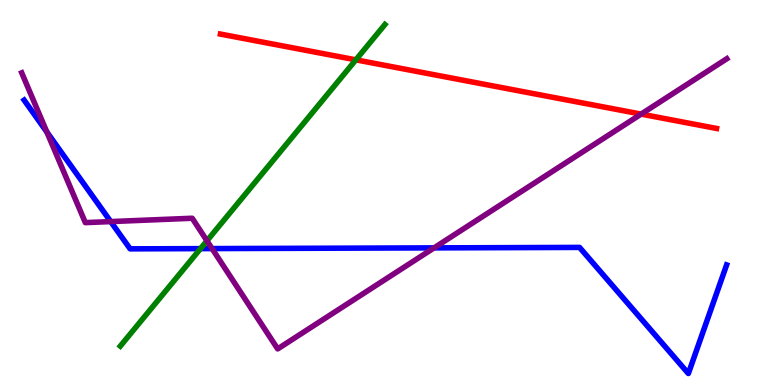[{'lines': ['blue', 'red'], 'intersections': []}, {'lines': ['green', 'red'], 'intersections': [{'x': 4.59, 'y': 8.45}]}, {'lines': ['purple', 'red'], 'intersections': [{'x': 8.27, 'y': 7.04}]}, {'lines': ['blue', 'green'], 'intersections': [{'x': 2.59, 'y': 3.54}]}, {'lines': ['blue', 'purple'], 'intersections': [{'x': 0.604, 'y': 6.57}, {'x': 1.43, 'y': 4.24}, {'x': 2.74, 'y': 3.54}, {'x': 5.6, 'y': 3.56}]}, {'lines': ['green', 'purple'], 'intersections': [{'x': 2.67, 'y': 3.75}]}]